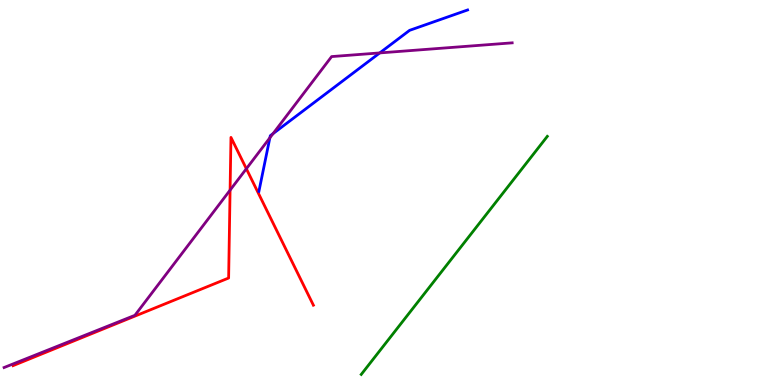[{'lines': ['blue', 'red'], 'intersections': []}, {'lines': ['green', 'red'], 'intersections': []}, {'lines': ['purple', 'red'], 'intersections': [{'x': 2.97, 'y': 5.06}, {'x': 3.18, 'y': 5.62}]}, {'lines': ['blue', 'green'], 'intersections': []}, {'lines': ['blue', 'purple'], 'intersections': [{'x': 3.48, 'y': 6.42}, {'x': 3.52, 'y': 6.53}, {'x': 4.9, 'y': 8.63}]}, {'lines': ['green', 'purple'], 'intersections': []}]